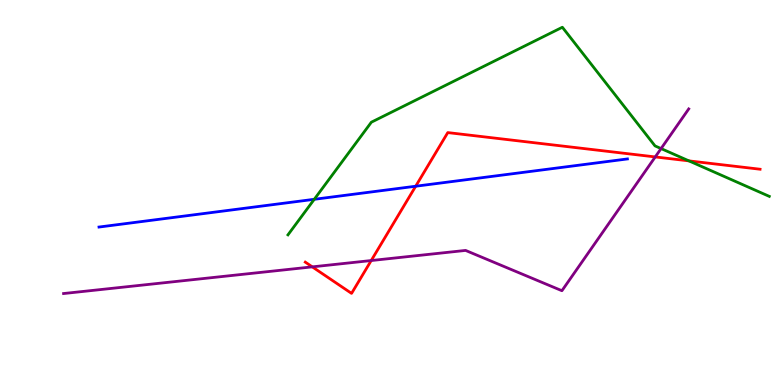[{'lines': ['blue', 'red'], 'intersections': [{'x': 5.36, 'y': 5.16}]}, {'lines': ['green', 'red'], 'intersections': [{'x': 8.89, 'y': 5.82}]}, {'lines': ['purple', 'red'], 'intersections': [{'x': 4.03, 'y': 3.07}, {'x': 4.79, 'y': 3.23}, {'x': 8.45, 'y': 5.92}]}, {'lines': ['blue', 'green'], 'intersections': [{'x': 4.06, 'y': 4.82}]}, {'lines': ['blue', 'purple'], 'intersections': []}, {'lines': ['green', 'purple'], 'intersections': [{'x': 8.53, 'y': 6.14}]}]